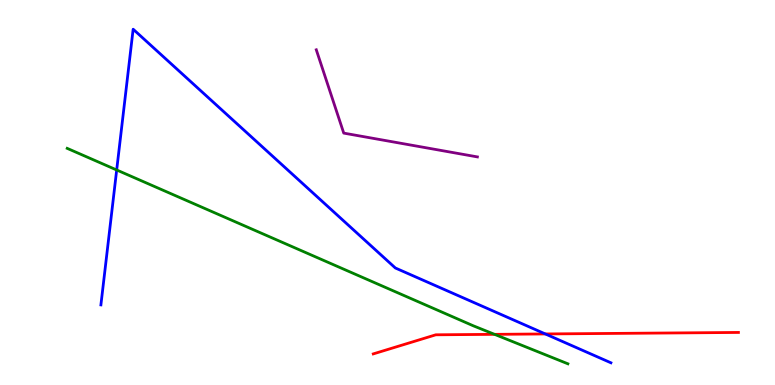[{'lines': ['blue', 'red'], 'intersections': [{'x': 7.04, 'y': 1.33}]}, {'lines': ['green', 'red'], 'intersections': [{'x': 6.38, 'y': 1.32}]}, {'lines': ['purple', 'red'], 'intersections': []}, {'lines': ['blue', 'green'], 'intersections': [{'x': 1.51, 'y': 5.58}]}, {'lines': ['blue', 'purple'], 'intersections': []}, {'lines': ['green', 'purple'], 'intersections': []}]